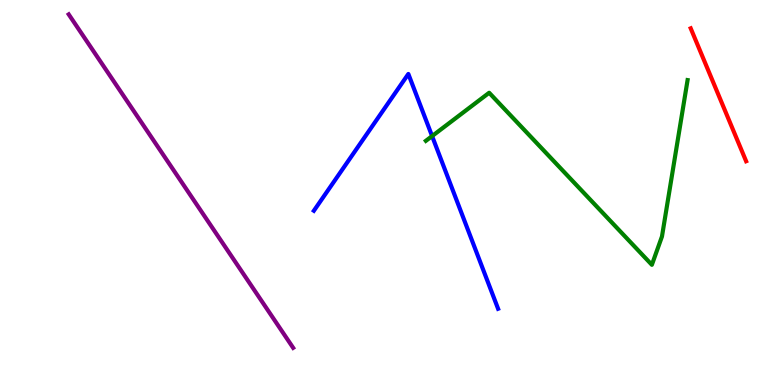[{'lines': ['blue', 'red'], 'intersections': []}, {'lines': ['green', 'red'], 'intersections': []}, {'lines': ['purple', 'red'], 'intersections': []}, {'lines': ['blue', 'green'], 'intersections': [{'x': 5.58, 'y': 6.47}]}, {'lines': ['blue', 'purple'], 'intersections': []}, {'lines': ['green', 'purple'], 'intersections': []}]